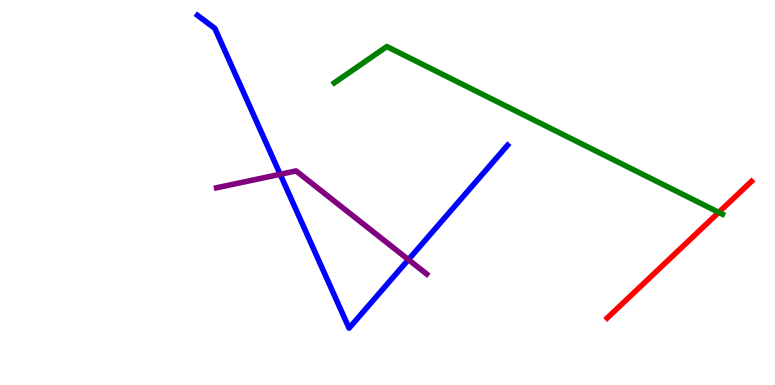[{'lines': ['blue', 'red'], 'intersections': []}, {'lines': ['green', 'red'], 'intersections': [{'x': 9.27, 'y': 4.48}]}, {'lines': ['purple', 'red'], 'intersections': []}, {'lines': ['blue', 'green'], 'intersections': []}, {'lines': ['blue', 'purple'], 'intersections': [{'x': 3.62, 'y': 5.47}, {'x': 5.27, 'y': 3.26}]}, {'lines': ['green', 'purple'], 'intersections': []}]